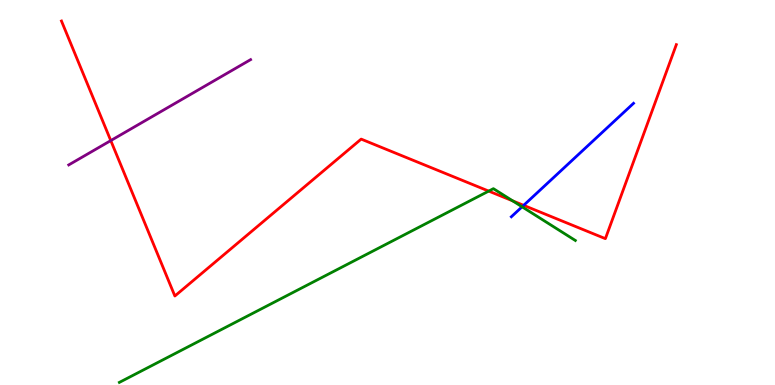[{'lines': ['blue', 'red'], 'intersections': [{'x': 6.76, 'y': 4.67}]}, {'lines': ['green', 'red'], 'intersections': [{'x': 6.31, 'y': 5.04}, {'x': 6.62, 'y': 4.78}]}, {'lines': ['purple', 'red'], 'intersections': [{'x': 1.43, 'y': 6.35}]}, {'lines': ['blue', 'green'], 'intersections': [{'x': 6.74, 'y': 4.63}]}, {'lines': ['blue', 'purple'], 'intersections': []}, {'lines': ['green', 'purple'], 'intersections': []}]